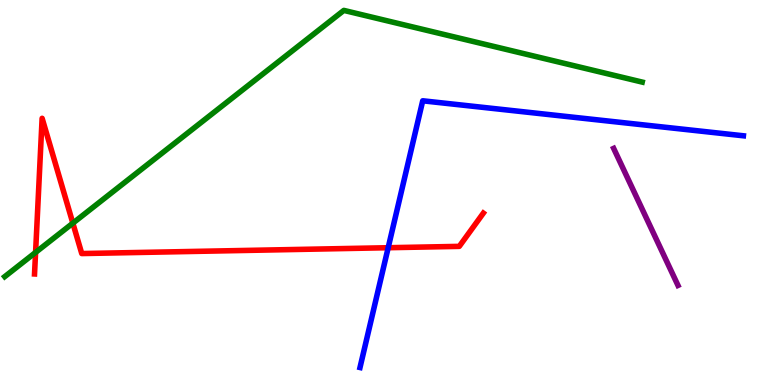[{'lines': ['blue', 'red'], 'intersections': [{'x': 5.01, 'y': 3.57}]}, {'lines': ['green', 'red'], 'intersections': [{'x': 0.459, 'y': 3.44}, {'x': 0.94, 'y': 4.2}]}, {'lines': ['purple', 'red'], 'intersections': []}, {'lines': ['blue', 'green'], 'intersections': []}, {'lines': ['blue', 'purple'], 'intersections': []}, {'lines': ['green', 'purple'], 'intersections': []}]